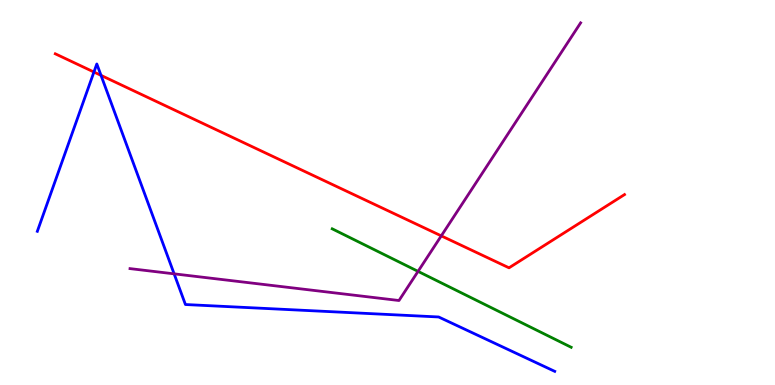[{'lines': ['blue', 'red'], 'intersections': [{'x': 1.21, 'y': 8.13}, {'x': 1.3, 'y': 8.04}]}, {'lines': ['green', 'red'], 'intersections': []}, {'lines': ['purple', 'red'], 'intersections': [{'x': 5.69, 'y': 3.87}]}, {'lines': ['blue', 'green'], 'intersections': []}, {'lines': ['blue', 'purple'], 'intersections': [{'x': 2.25, 'y': 2.89}]}, {'lines': ['green', 'purple'], 'intersections': [{'x': 5.39, 'y': 2.95}]}]